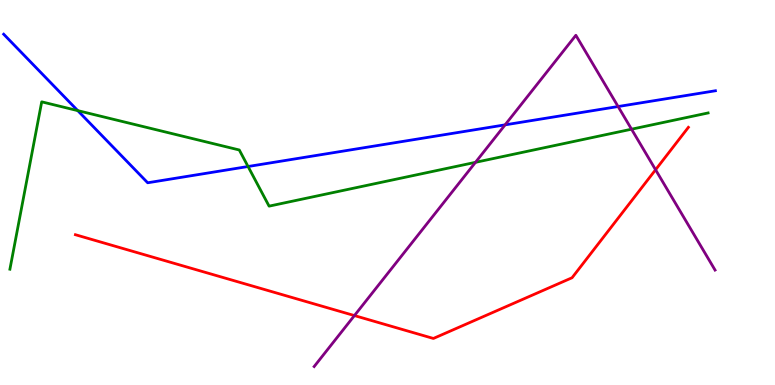[{'lines': ['blue', 'red'], 'intersections': []}, {'lines': ['green', 'red'], 'intersections': []}, {'lines': ['purple', 'red'], 'intersections': [{'x': 4.57, 'y': 1.8}, {'x': 8.46, 'y': 5.59}]}, {'lines': ['blue', 'green'], 'intersections': [{'x': 1.0, 'y': 7.13}, {'x': 3.2, 'y': 5.68}]}, {'lines': ['blue', 'purple'], 'intersections': [{'x': 6.52, 'y': 6.76}, {'x': 7.98, 'y': 7.23}]}, {'lines': ['green', 'purple'], 'intersections': [{'x': 6.14, 'y': 5.78}, {'x': 8.15, 'y': 6.64}]}]